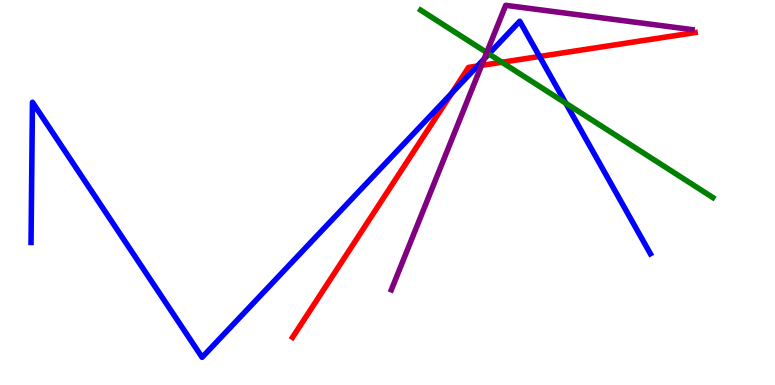[{'lines': ['blue', 'red'], 'intersections': [{'x': 5.83, 'y': 7.58}, {'x': 6.16, 'y': 8.29}, {'x': 6.96, 'y': 8.53}]}, {'lines': ['green', 'red'], 'intersections': [{'x': 6.48, 'y': 8.38}]}, {'lines': ['purple', 'red'], 'intersections': [{'x': 6.21, 'y': 8.3}]}, {'lines': ['blue', 'green'], 'intersections': [{'x': 6.31, 'y': 8.6}, {'x': 7.3, 'y': 7.32}]}, {'lines': ['blue', 'purple'], 'intersections': [{'x': 6.25, 'y': 8.47}]}, {'lines': ['green', 'purple'], 'intersections': [{'x': 6.28, 'y': 8.64}]}]